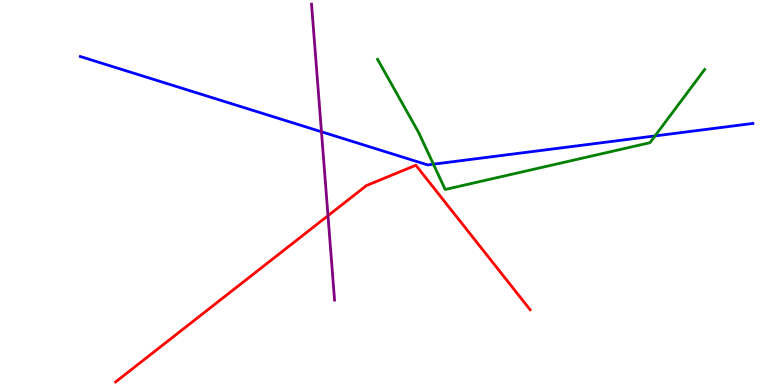[{'lines': ['blue', 'red'], 'intersections': []}, {'lines': ['green', 'red'], 'intersections': []}, {'lines': ['purple', 'red'], 'intersections': [{'x': 4.23, 'y': 4.4}]}, {'lines': ['blue', 'green'], 'intersections': [{'x': 5.59, 'y': 5.74}, {'x': 8.45, 'y': 6.47}]}, {'lines': ['blue', 'purple'], 'intersections': [{'x': 4.15, 'y': 6.58}]}, {'lines': ['green', 'purple'], 'intersections': []}]